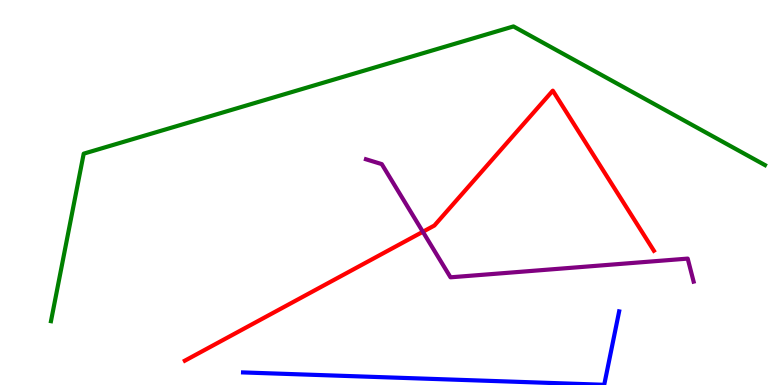[{'lines': ['blue', 'red'], 'intersections': []}, {'lines': ['green', 'red'], 'intersections': []}, {'lines': ['purple', 'red'], 'intersections': [{'x': 5.46, 'y': 3.98}]}, {'lines': ['blue', 'green'], 'intersections': []}, {'lines': ['blue', 'purple'], 'intersections': []}, {'lines': ['green', 'purple'], 'intersections': []}]